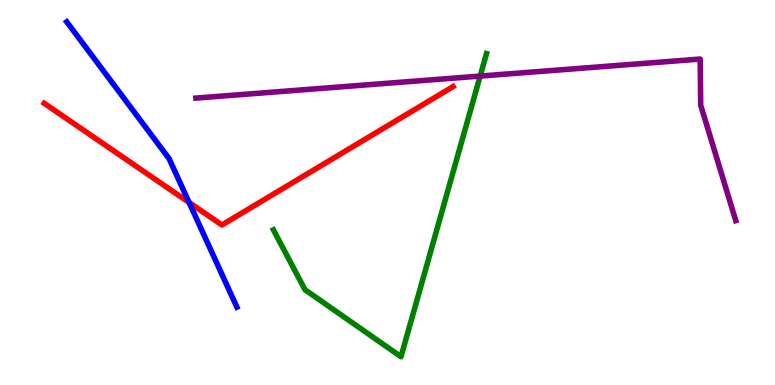[{'lines': ['blue', 'red'], 'intersections': [{'x': 2.44, 'y': 4.74}]}, {'lines': ['green', 'red'], 'intersections': []}, {'lines': ['purple', 'red'], 'intersections': []}, {'lines': ['blue', 'green'], 'intersections': []}, {'lines': ['blue', 'purple'], 'intersections': []}, {'lines': ['green', 'purple'], 'intersections': [{'x': 6.2, 'y': 8.02}]}]